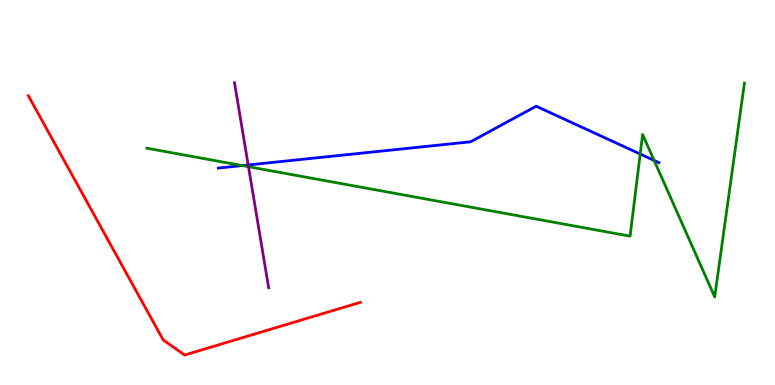[{'lines': ['blue', 'red'], 'intersections': []}, {'lines': ['green', 'red'], 'intersections': []}, {'lines': ['purple', 'red'], 'intersections': []}, {'lines': ['blue', 'green'], 'intersections': [{'x': 3.13, 'y': 5.7}, {'x': 8.26, 'y': 6.0}, {'x': 8.44, 'y': 5.83}]}, {'lines': ['blue', 'purple'], 'intersections': [{'x': 3.2, 'y': 5.72}]}, {'lines': ['green', 'purple'], 'intersections': [{'x': 3.21, 'y': 5.67}]}]